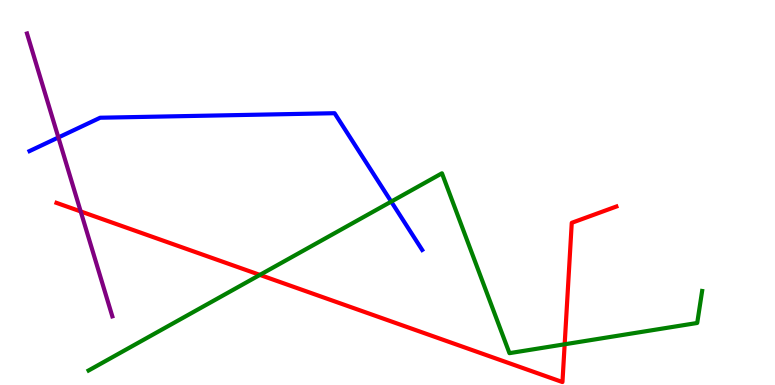[{'lines': ['blue', 'red'], 'intersections': []}, {'lines': ['green', 'red'], 'intersections': [{'x': 3.35, 'y': 2.86}, {'x': 7.29, 'y': 1.06}]}, {'lines': ['purple', 'red'], 'intersections': [{'x': 1.04, 'y': 4.51}]}, {'lines': ['blue', 'green'], 'intersections': [{'x': 5.05, 'y': 4.76}]}, {'lines': ['blue', 'purple'], 'intersections': [{'x': 0.753, 'y': 6.43}]}, {'lines': ['green', 'purple'], 'intersections': []}]